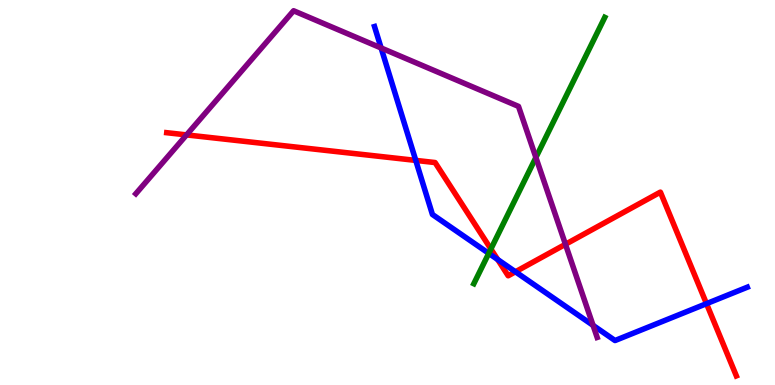[{'lines': ['blue', 'red'], 'intersections': [{'x': 5.36, 'y': 5.83}, {'x': 6.42, 'y': 3.26}, {'x': 6.65, 'y': 2.94}, {'x': 9.12, 'y': 2.11}]}, {'lines': ['green', 'red'], 'intersections': [{'x': 6.33, 'y': 3.53}]}, {'lines': ['purple', 'red'], 'intersections': [{'x': 2.41, 'y': 6.5}, {'x': 7.3, 'y': 3.65}]}, {'lines': ['blue', 'green'], 'intersections': [{'x': 6.31, 'y': 3.42}]}, {'lines': ['blue', 'purple'], 'intersections': [{'x': 4.92, 'y': 8.75}, {'x': 7.65, 'y': 1.55}]}, {'lines': ['green', 'purple'], 'intersections': [{'x': 6.91, 'y': 5.91}]}]